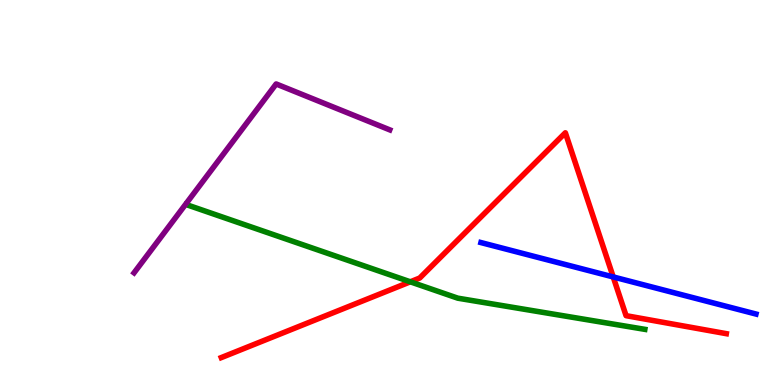[{'lines': ['blue', 'red'], 'intersections': [{'x': 7.91, 'y': 2.81}]}, {'lines': ['green', 'red'], 'intersections': [{'x': 5.29, 'y': 2.68}]}, {'lines': ['purple', 'red'], 'intersections': []}, {'lines': ['blue', 'green'], 'intersections': []}, {'lines': ['blue', 'purple'], 'intersections': []}, {'lines': ['green', 'purple'], 'intersections': []}]